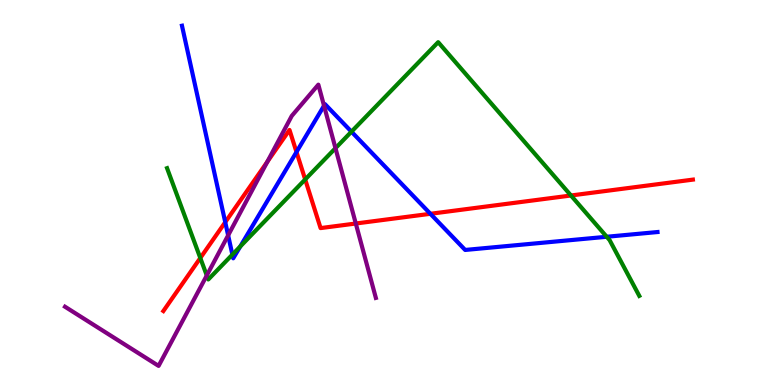[{'lines': ['blue', 'red'], 'intersections': [{'x': 2.91, 'y': 4.23}, {'x': 3.83, 'y': 6.05}, {'x': 5.55, 'y': 4.45}]}, {'lines': ['green', 'red'], 'intersections': [{'x': 2.58, 'y': 3.3}, {'x': 3.94, 'y': 5.34}, {'x': 7.37, 'y': 4.92}]}, {'lines': ['purple', 'red'], 'intersections': [{'x': 3.45, 'y': 5.8}, {'x': 4.59, 'y': 4.19}]}, {'lines': ['blue', 'green'], 'intersections': [{'x': 3.0, 'y': 3.39}, {'x': 3.1, 'y': 3.6}, {'x': 4.53, 'y': 6.58}, {'x': 7.83, 'y': 3.85}]}, {'lines': ['blue', 'purple'], 'intersections': [{'x': 2.94, 'y': 3.89}, {'x': 4.18, 'y': 7.25}]}, {'lines': ['green', 'purple'], 'intersections': [{'x': 2.67, 'y': 2.85}, {'x': 4.33, 'y': 6.15}]}]